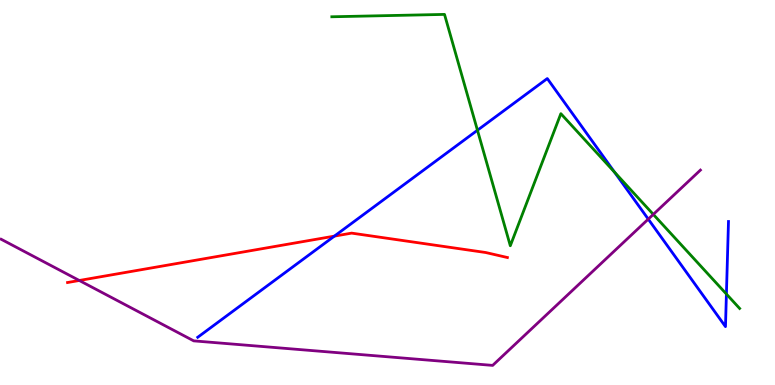[{'lines': ['blue', 'red'], 'intersections': [{'x': 4.31, 'y': 3.87}]}, {'lines': ['green', 'red'], 'intersections': []}, {'lines': ['purple', 'red'], 'intersections': [{'x': 1.02, 'y': 2.71}]}, {'lines': ['blue', 'green'], 'intersections': [{'x': 6.16, 'y': 6.62}, {'x': 7.93, 'y': 5.53}, {'x': 9.37, 'y': 2.36}]}, {'lines': ['blue', 'purple'], 'intersections': [{'x': 8.36, 'y': 4.31}]}, {'lines': ['green', 'purple'], 'intersections': [{'x': 8.43, 'y': 4.43}]}]